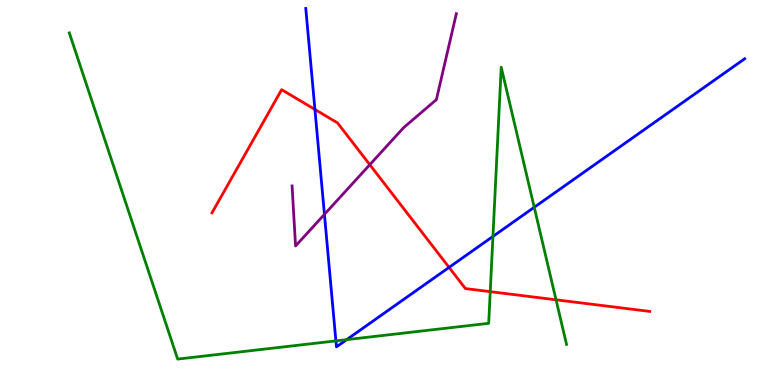[{'lines': ['blue', 'red'], 'intersections': [{'x': 4.06, 'y': 7.16}, {'x': 5.79, 'y': 3.05}]}, {'lines': ['green', 'red'], 'intersections': [{'x': 6.33, 'y': 2.42}, {'x': 7.17, 'y': 2.21}]}, {'lines': ['purple', 'red'], 'intersections': [{'x': 4.77, 'y': 5.72}]}, {'lines': ['blue', 'green'], 'intersections': [{'x': 4.33, 'y': 1.15}, {'x': 4.47, 'y': 1.18}, {'x': 6.36, 'y': 3.86}, {'x': 6.89, 'y': 4.62}]}, {'lines': ['blue', 'purple'], 'intersections': [{'x': 4.19, 'y': 4.43}]}, {'lines': ['green', 'purple'], 'intersections': []}]